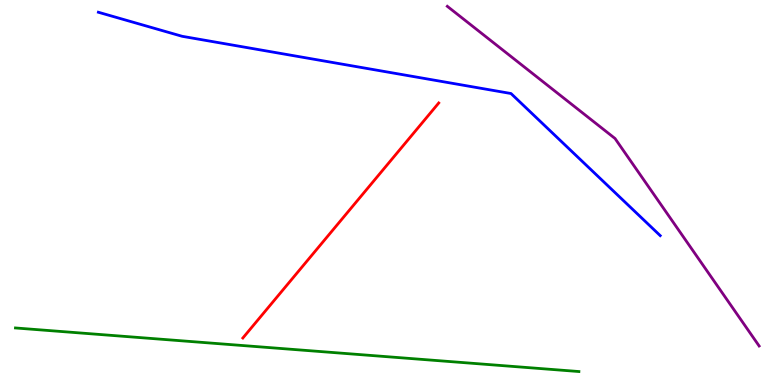[{'lines': ['blue', 'red'], 'intersections': []}, {'lines': ['green', 'red'], 'intersections': []}, {'lines': ['purple', 'red'], 'intersections': []}, {'lines': ['blue', 'green'], 'intersections': []}, {'lines': ['blue', 'purple'], 'intersections': []}, {'lines': ['green', 'purple'], 'intersections': []}]